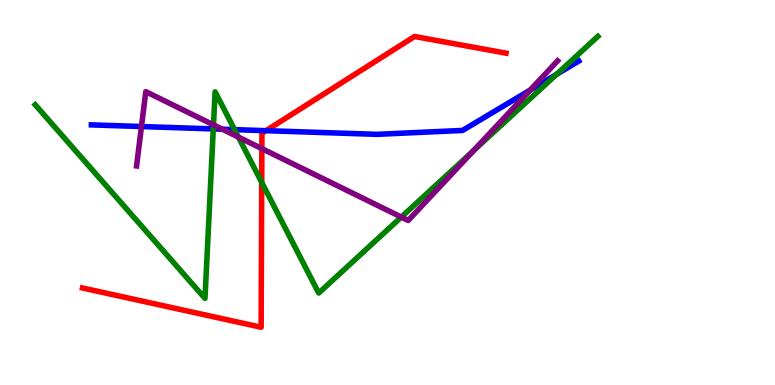[{'lines': ['blue', 'red'], 'intersections': [{'x': 3.43, 'y': 6.61}]}, {'lines': ['green', 'red'], 'intersections': [{'x': 3.38, 'y': 5.26}]}, {'lines': ['purple', 'red'], 'intersections': [{'x': 3.38, 'y': 6.14}]}, {'lines': ['blue', 'green'], 'intersections': [{'x': 2.75, 'y': 6.65}, {'x': 3.03, 'y': 6.63}, {'x': 7.18, 'y': 8.07}]}, {'lines': ['blue', 'purple'], 'intersections': [{'x': 1.83, 'y': 6.71}, {'x': 2.87, 'y': 6.64}, {'x': 6.84, 'y': 7.66}]}, {'lines': ['green', 'purple'], 'intersections': [{'x': 2.75, 'y': 6.76}, {'x': 3.08, 'y': 6.44}, {'x': 5.18, 'y': 4.36}, {'x': 6.11, 'y': 6.08}]}]